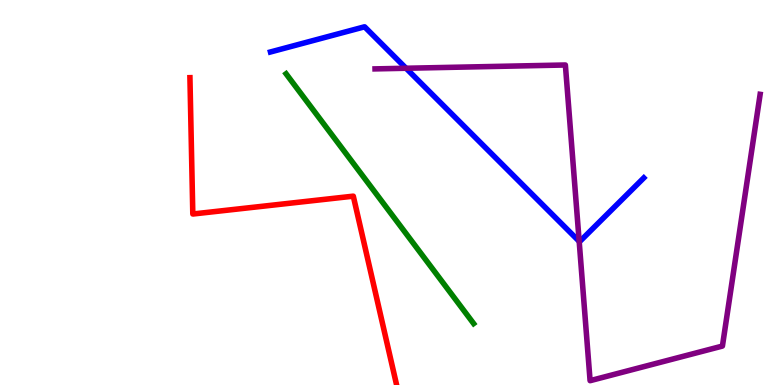[{'lines': ['blue', 'red'], 'intersections': []}, {'lines': ['green', 'red'], 'intersections': []}, {'lines': ['purple', 'red'], 'intersections': []}, {'lines': ['blue', 'green'], 'intersections': []}, {'lines': ['blue', 'purple'], 'intersections': [{'x': 5.24, 'y': 8.23}, {'x': 7.47, 'y': 3.73}]}, {'lines': ['green', 'purple'], 'intersections': []}]